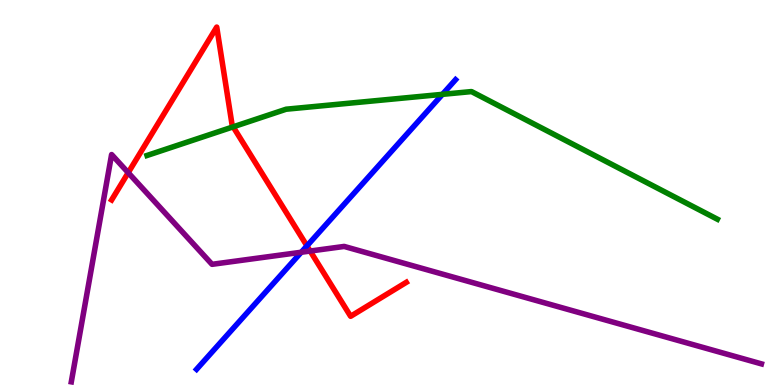[{'lines': ['blue', 'red'], 'intersections': [{'x': 3.96, 'y': 3.61}]}, {'lines': ['green', 'red'], 'intersections': [{'x': 3.01, 'y': 6.71}]}, {'lines': ['purple', 'red'], 'intersections': [{'x': 1.65, 'y': 5.51}, {'x': 4.0, 'y': 3.48}]}, {'lines': ['blue', 'green'], 'intersections': [{'x': 5.71, 'y': 7.55}]}, {'lines': ['blue', 'purple'], 'intersections': [{'x': 3.89, 'y': 3.45}]}, {'lines': ['green', 'purple'], 'intersections': []}]